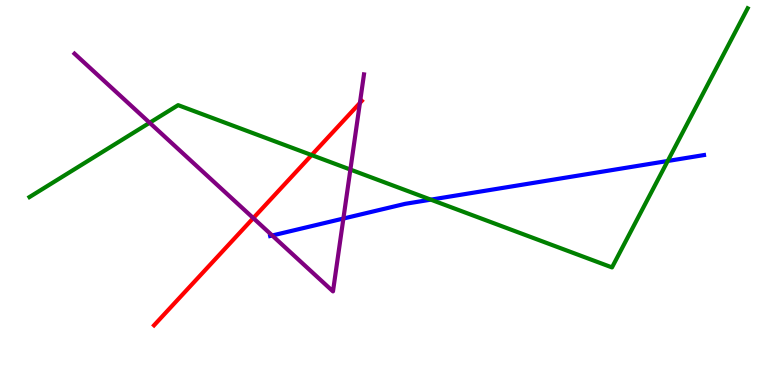[{'lines': ['blue', 'red'], 'intersections': []}, {'lines': ['green', 'red'], 'intersections': [{'x': 4.02, 'y': 5.97}]}, {'lines': ['purple', 'red'], 'intersections': [{'x': 3.27, 'y': 4.34}, {'x': 4.64, 'y': 7.33}]}, {'lines': ['blue', 'green'], 'intersections': [{'x': 5.56, 'y': 4.81}, {'x': 8.62, 'y': 5.82}]}, {'lines': ['blue', 'purple'], 'intersections': [{'x': 3.51, 'y': 3.88}, {'x': 4.43, 'y': 4.32}]}, {'lines': ['green', 'purple'], 'intersections': [{'x': 1.93, 'y': 6.81}, {'x': 4.52, 'y': 5.6}]}]